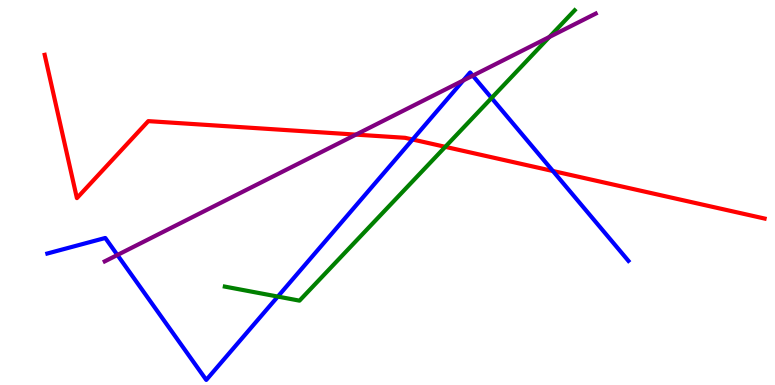[{'lines': ['blue', 'red'], 'intersections': [{'x': 5.32, 'y': 6.38}, {'x': 7.13, 'y': 5.56}]}, {'lines': ['green', 'red'], 'intersections': [{'x': 5.75, 'y': 6.19}]}, {'lines': ['purple', 'red'], 'intersections': [{'x': 4.59, 'y': 6.5}]}, {'lines': ['blue', 'green'], 'intersections': [{'x': 3.58, 'y': 2.3}, {'x': 6.34, 'y': 7.45}]}, {'lines': ['blue', 'purple'], 'intersections': [{'x': 1.51, 'y': 3.38}, {'x': 5.98, 'y': 7.91}, {'x': 6.1, 'y': 8.04}]}, {'lines': ['green', 'purple'], 'intersections': [{'x': 7.09, 'y': 9.04}]}]